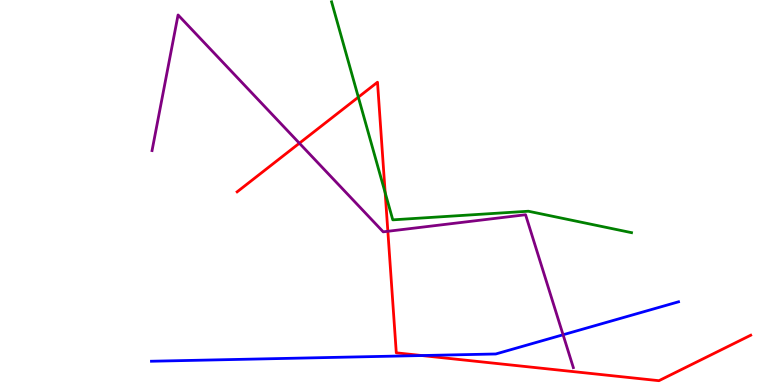[{'lines': ['blue', 'red'], 'intersections': [{'x': 5.44, 'y': 0.765}]}, {'lines': ['green', 'red'], 'intersections': [{'x': 4.62, 'y': 7.48}, {'x': 4.97, 'y': 4.99}]}, {'lines': ['purple', 'red'], 'intersections': [{'x': 3.86, 'y': 6.28}, {'x': 5.0, 'y': 3.99}]}, {'lines': ['blue', 'green'], 'intersections': []}, {'lines': ['blue', 'purple'], 'intersections': [{'x': 7.27, 'y': 1.3}]}, {'lines': ['green', 'purple'], 'intersections': []}]